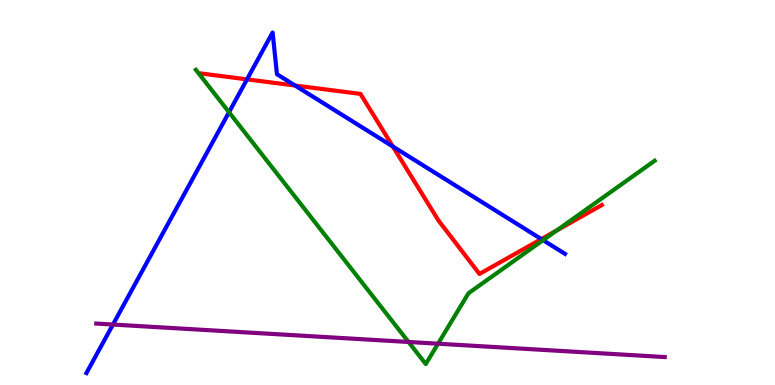[{'lines': ['blue', 'red'], 'intersections': [{'x': 3.19, 'y': 7.94}, {'x': 3.81, 'y': 7.78}, {'x': 5.07, 'y': 6.19}, {'x': 6.99, 'y': 3.79}]}, {'lines': ['green', 'red'], 'intersections': [{'x': 7.18, 'y': 4.01}]}, {'lines': ['purple', 'red'], 'intersections': []}, {'lines': ['blue', 'green'], 'intersections': [{'x': 2.96, 'y': 7.08}, {'x': 7.01, 'y': 3.76}]}, {'lines': ['blue', 'purple'], 'intersections': [{'x': 1.46, 'y': 1.57}]}, {'lines': ['green', 'purple'], 'intersections': [{'x': 5.27, 'y': 1.12}, {'x': 5.65, 'y': 1.07}]}]